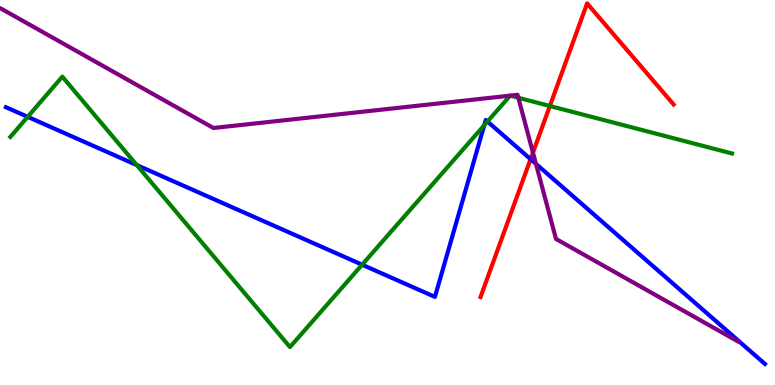[{'lines': ['blue', 'red'], 'intersections': [{'x': 6.85, 'y': 5.87}]}, {'lines': ['green', 'red'], 'intersections': [{'x': 7.1, 'y': 7.25}]}, {'lines': ['purple', 'red'], 'intersections': [{'x': 6.88, 'y': 6.04}]}, {'lines': ['blue', 'green'], 'intersections': [{'x': 0.357, 'y': 6.97}, {'x': 1.76, 'y': 5.71}, {'x': 4.67, 'y': 3.12}, {'x': 6.25, 'y': 6.75}, {'x': 6.29, 'y': 6.84}]}, {'lines': ['blue', 'purple'], 'intersections': [{'x': 6.92, 'y': 5.74}]}, {'lines': ['green', 'purple'], 'intersections': [{'x': 6.58, 'y': 7.52}, {'x': 6.58, 'y': 7.52}, {'x': 6.69, 'y': 7.46}]}]